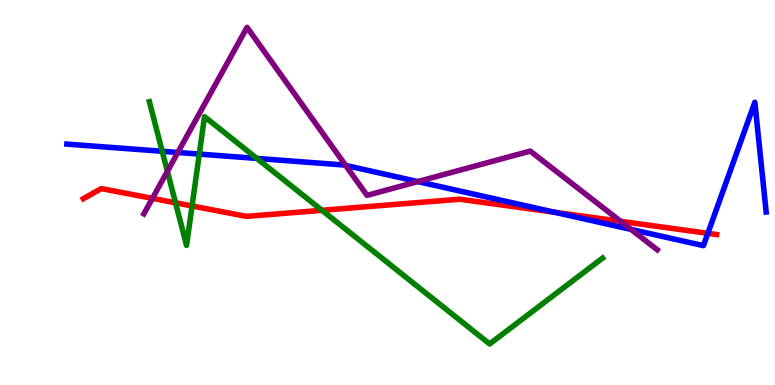[{'lines': ['blue', 'red'], 'intersections': [{'x': 7.15, 'y': 4.49}, {'x': 9.13, 'y': 3.94}]}, {'lines': ['green', 'red'], 'intersections': [{'x': 2.26, 'y': 4.73}, {'x': 2.48, 'y': 4.65}, {'x': 4.15, 'y': 4.54}]}, {'lines': ['purple', 'red'], 'intersections': [{'x': 1.97, 'y': 4.85}, {'x': 8.01, 'y': 4.25}]}, {'lines': ['blue', 'green'], 'intersections': [{'x': 2.09, 'y': 6.07}, {'x': 2.57, 'y': 6.0}, {'x': 3.31, 'y': 5.88}]}, {'lines': ['blue', 'purple'], 'intersections': [{'x': 2.29, 'y': 6.04}, {'x': 4.46, 'y': 5.7}, {'x': 5.39, 'y': 5.28}, {'x': 8.14, 'y': 4.04}]}, {'lines': ['green', 'purple'], 'intersections': [{'x': 2.16, 'y': 5.55}]}]